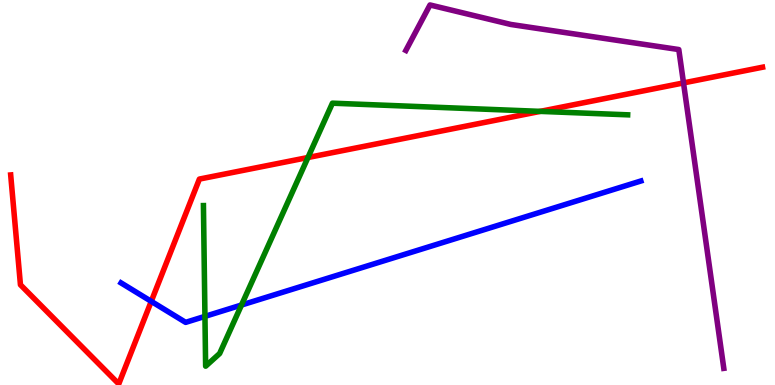[{'lines': ['blue', 'red'], 'intersections': [{'x': 1.95, 'y': 2.17}]}, {'lines': ['green', 'red'], 'intersections': [{'x': 3.97, 'y': 5.91}, {'x': 6.97, 'y': 7.11}]}, {'lines': ['purple', 'red'], 'intersections': [{'x': 8.82, 'y': 7.85}]}, {'lines': ['blue', 'green'], 'intersections': [{'x': 2.64, 'y': 1.78}, {'x': 3.12, 'y': 2.08}]}, {'lines': ['blue', 'purple'], 'intersections': []}, {'lines': ['green', 'purple'], 'intersections': []}]